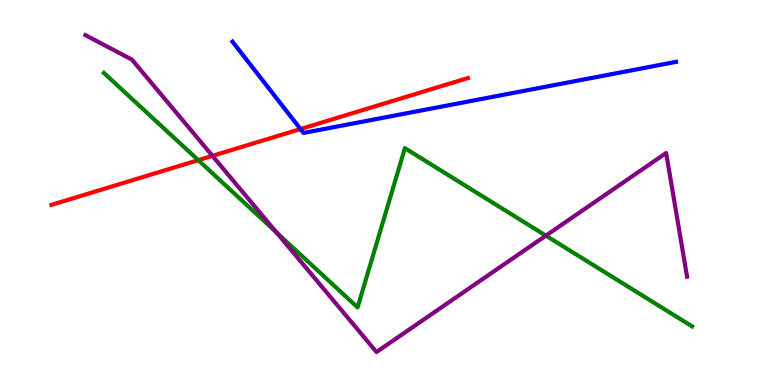[{'lines': ['blue', 'red'], 'intersections': [{'x': 3.88, 'y': 6.65}]}, {'lines': ['green', 'red'], 'intersections': [{'x': 2.56, 'y': 5.84}]}, {'lines': ['purple', 'red'], 'intersections': [{'x': 2.74, 'y': 5.95}]}, {'lines': ['blue', 'green'], 'intersections': []}, {'lines': ['blue', 'purple'], 'intersections': []}, {'lines': ['green', 'purple'], 'intersections': [{'x': 3.57, 'y': 3.96}, {'x': 7.04, 'y': 3.88}]}]